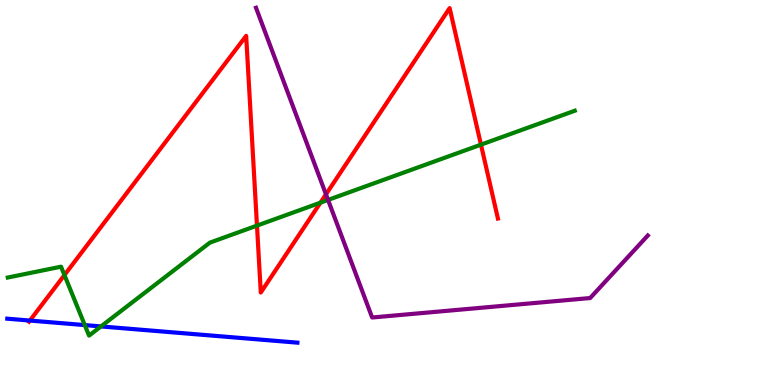[{'lines': ['blue', 'red'], 'intersections': [{'x': 0.386, 'y': 1.67}]}, {'lines': ['green', 'red'], 'intersections': [{'x': 0.832, 'y': 2.86}, {'x': 3.32, 'y': 4.14}, {'x': 4.13, 'y': 4.74}, {'x': 6.21, 'y': 6.24}]}, {'lines': ['purple', 'red'], 'intersections': [{'x': 4.21, 'y': 4.95}]}, {'lines': ['blue', 'green'], 'intersections': [{'x': 1.09, 'y': 1.56}, {'x': 1.3, 'y': 1.52}]}, {'lines': ['blue', 'purple'], 'intersections': []}, {'lines': ['green', 'purple'], 'intersections': [{'x': 4.23, 'y': 4.81}]}]